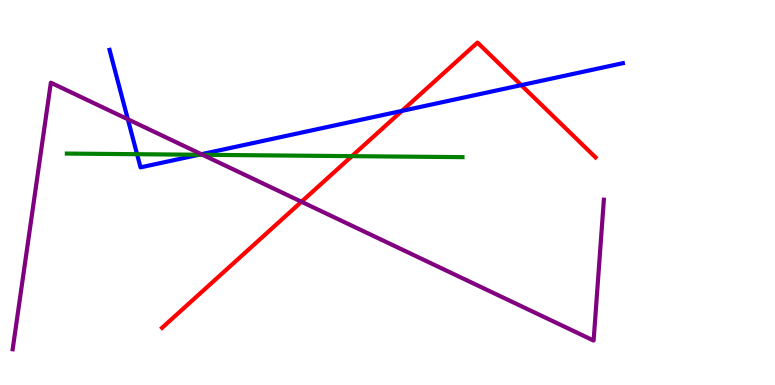[{'lines': ['blue', 'red'], 'intersections': [{'x': 5.19, 'y': 7.12}, {'x': 6.73, 'y': 7.79}]}, {'lines': ['green', 'red'], 'intersections': [{'x': 4.54, 'y': 5.94}]}, {'lines': ['purple', 'red'], 'intersections': [{'x': 3.89, 'y': 4.76}]}, {'lines': ['blue', 'green'], 'intersections': [{'x': 1.77, 'y': 5.99}, {'x': 2.57, 'y': 5.98}]}, {'lines': ['blue', 'purple'], 'intersections': [{'x': 1.65, 'y': 6.9}, {'x': 2.6, 'y': 5.99}]}, {'lines': ['green', 'purple'], 'intersections': [{'x': 2.61, 'y': 5.98}]}]